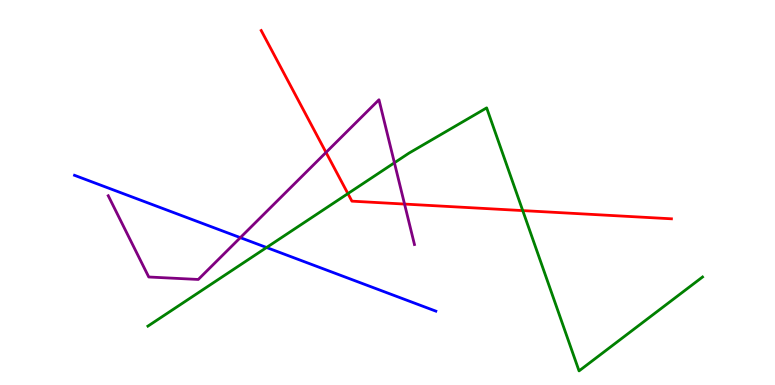[{'lines': ['blue', 'red'], 'intersections': []}, {'lines': ['green', 'red'], 'intersections': [{'x': 4.49, 'y': 4.97}, {'x': 6.74, 'y': 4.53}]}, {'lines': ['purple', 'red'], 'intersections': [{'x': 4.21, 'y': 6.04}, {'x': 5.22, 'y': 4.7}]}, {'lines': ['blue', 'green'], 'intersections': [{'x': 3.44, 'y': 3.57}]}, {'lines': ['blue', 'purple'], 'intersections': [{'x': 3.1, 'y': 3.83}]}, {'lines': ['green', 'purple'], 'intersections': [{'x': 5.09, 'y': 5.77}]}]